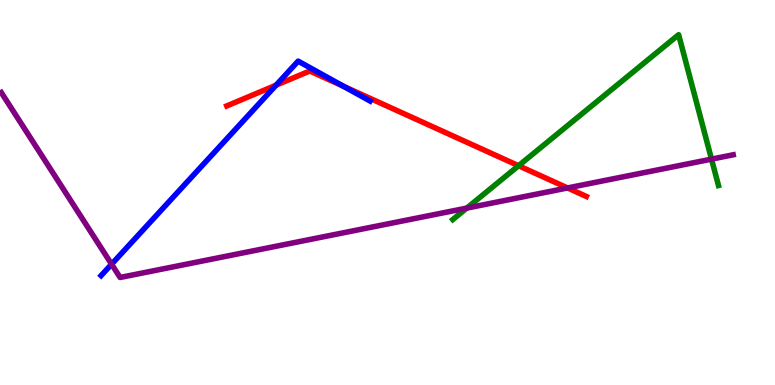[{'lines': ['blue', 'red'], 'intersections': [{'x': 3.56, 'y': 7.79}, {'x': 4.43, 'y': 7.76}]}, {'lines': ['green', 'red'], 'intersections': [{'x': 6.69, 'y': 5.7}]}, {'lines': ['purple', 'red'], 'intersections': [{'x': 7.32, 'y': 5.12}]}, {'lines': ['blue', 'green'], 'intersections': []}, {'lines': ['blue', 'purple'], 'intersections': [{'x': 1.44, 'y': 3.14}]}, {'lines': ['green', 'purple'], 'intersections': [{'x': 6.02, 'y': 4.59}, {'x': 9.18, 'y': 5.87}]}]